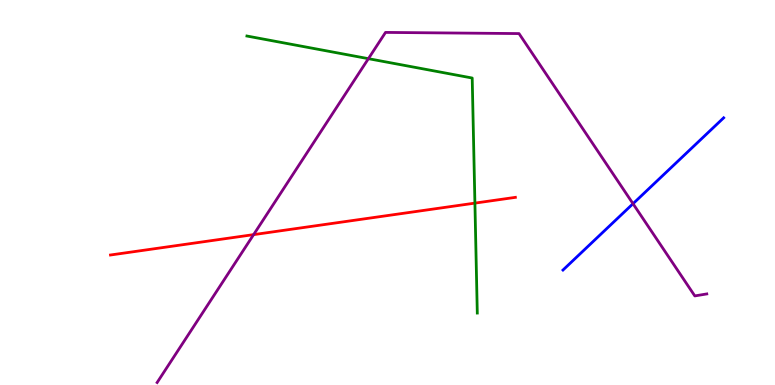[{'lines': ['blue', 'red'], 'intersections': []}, {'lines': ['green', 'red'], 'intersections': [{'x': 6.13, 'y': 4.72}]}, {'lines': ['purple', 'red'], 'intersections': [{'x': 3.27, 'y': 3.91}]}, {'lines': ['blue', 'green'], 'intersections': []}, {'lines': ['blue', 'purple'], 'intersections': [{'x': 8.17, 'y': 4.71}]}, {'lines': ['green', 'purple'], 'intersections': [{'x': 4.75, 'y': 8.48}]}]